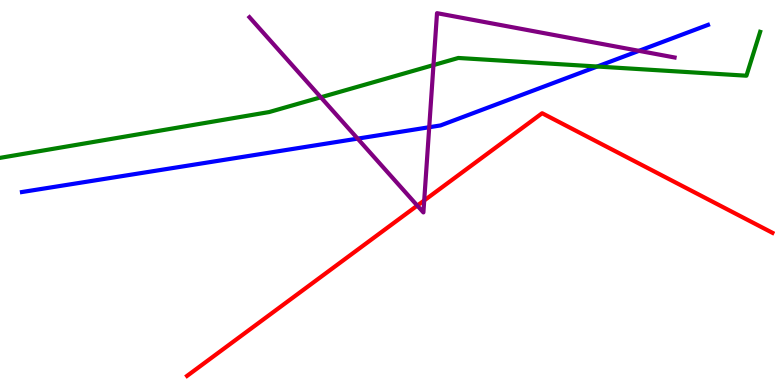[{'lines': ['blue', 'red'], 'intersections': []}, {'lines': ['green', 'red'], 'intersections': []}, {'lines': ['purple', 'red'], 'intersections': [{'x': 5.38, 'y': 4.66}, {'x': 5.47, 'y': 4.79}]}, {'lines': ['blue', 'green'], 'intersections': [{'x': 7.71, 'y': 8.27}]}, {'lines': ['blue', 'purple'], 'intersections': [{'x': 4.61, 'y': 6.4}, {'x': 5.54, 'y': 6.7}, {'x': 8.24, 'y': 8.68}]}, {'lines': ['green', 'purple'], 'intersections': [{'x': 4.14, 'y': 7.47}, {'x': 5.59, 'y': 8.31}]}]